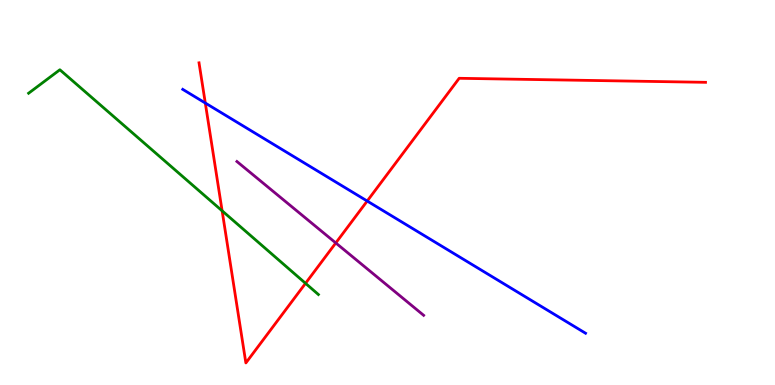[{'lines': ['blue', 'red'], 'intersections': [{'x': 2.65, 'y': 7.32}, {'x': 4.74, 'y': 4.78}]}, {'lines': ['green', 'red'], 'intersections': [{'x': 2.87, 'y': 4.52}, {'x': 3.94, 'y': 2.64}]}, {'lines': ['purple', 'red'], 'intersections': [{'x': 4.33, 'y': 3.69}]}, {'lines': ['blue', 'green'], 'intersections': []}, {'lines': ['blue', 'purple'], 'intersections': []}, {'lines': ['green', 'purple'], 'intersections': []}]